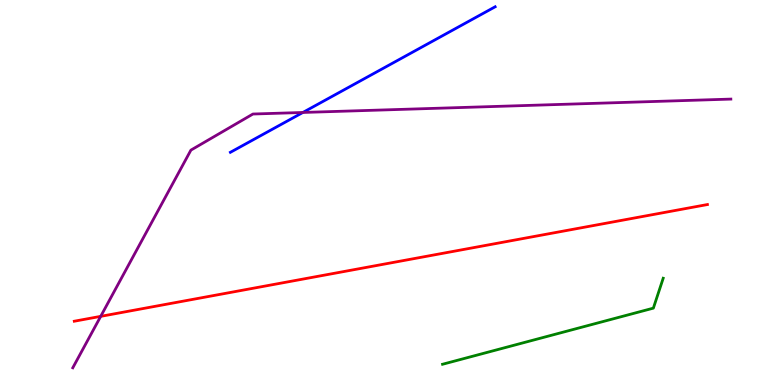[{'lines': ['blue', 'red'], 'intersections': []}, {'lines': ['green', 'red'], 'intersections': []}, {'lines': ['purple', 'red'], 'intersections': [{'x': 1.3, 'y': 1.78}]}, {'lines': ['blue', 'green'], 'intersections': []}, {'lines': ['blue', 'purple'], 'intersections': [{'x': 3.91, 'y': 7.08}]}, {'lines': ['green', 'purple'], 'intersections': []}]